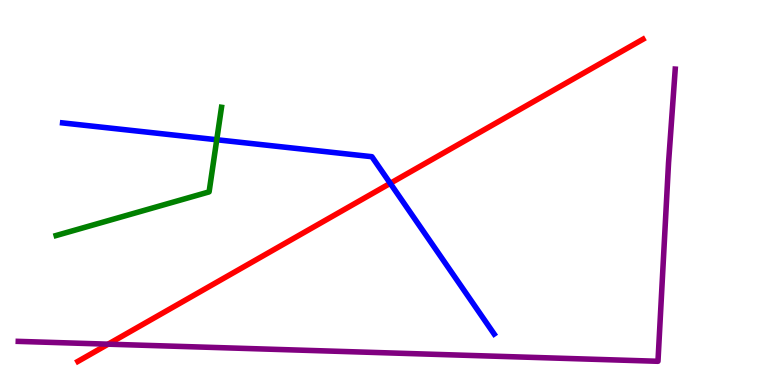[{'lines': ['blue', 'red'], 'intersections': [{'x': 5.04, 'y': 5.24}]}, {'lines': ['green', 'red'], 'intersections': []}, {'lines': ['purple', 'red'], 'intersections': [{'x': 1.4, 'y': 1.06}]}, {'lines': ['blue', 'green'], 'intersections': [{'x': 2.8, 'y': 6.37}]}, {'lines': ['blue', 'purple'], 'intersections': []}, {'lines': ['green', 'purple'], 'intersections': []}]